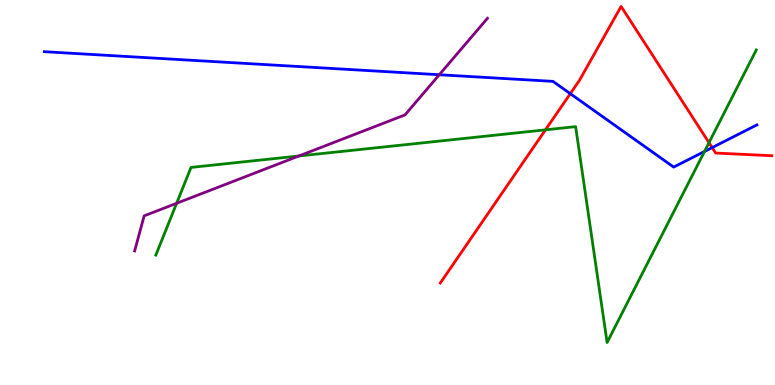[{'lines': ['blue', 'red'], 'intersections': [{'x': 7.36, 'y': 7.57}, {'x': 9.19, 'y': 6.17}]}, {'lines': ['green', 'red'], 'intersections': [{'x': 7.04, 'y': 6.63}, {'x': 9.15, 'y': 6.29}]}, {'lines': ['purple', 'red'], 'intersections': []}, {'lines': ['blue', 'green'], 'intersections': [{'x': 9.09, 'y': 6.07}]}, {'lines': ['blue', 'purple'], 'intersections': [{'x': 5.67, 'y': 8.06}]}, {'lines': ['green', 'purple'], 'intersections': [{'x': 2.28, 'y': 4.72}, {'x': 3.86, 'y': 5.95}]}]